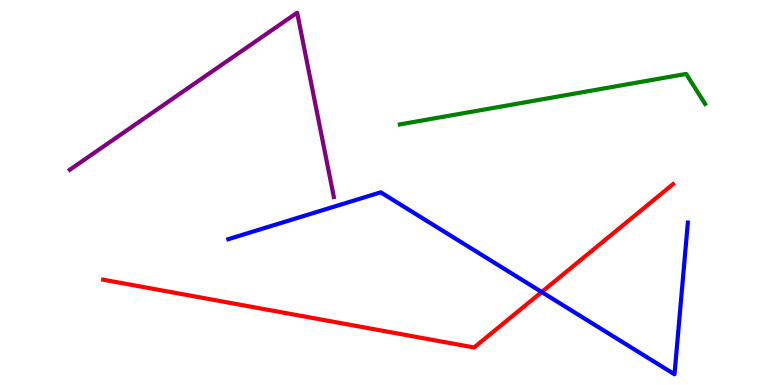[{'lines': ['blue', 'red'], 'intersections': [{'x': 6.99, 'y': 2.42}]}, {'lines': ['green', 'red'], 'intersections': []}, {'lines': ['purple', 'red'], 'intersections': []}, {'lines': ['blue', 'green'], 'intersections': []}, {'lines': ['blue', 'purple'], 'intersections': []}, {'lines': ['green', 'purple'], 'intersections': []}]